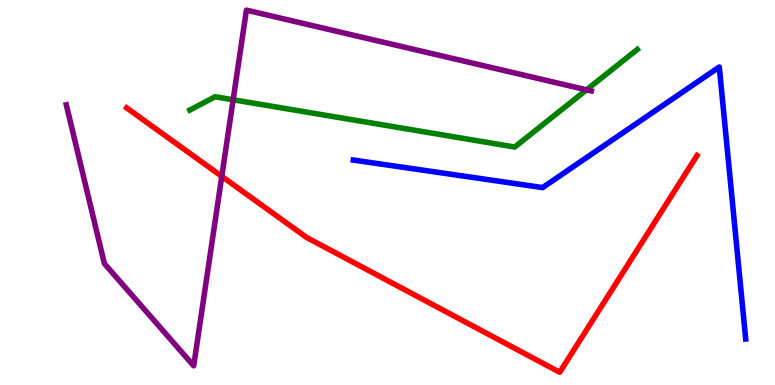[{'lines': ['blue', 'red'], 'intersections': []}, {'lines': ['green', 'red'], 'intersections': []}, {'lines': ['purple', 'red'], 'intersections': [{'x': 2.86, 'y': 5.42}]}, {'lines': ['blue', 'green'], 'intersections': []}, {'lines': ['blue', 'purple'], 'intersections': []}, {'lines': ['green', 'purple'], 'intersections': [{'x': 3.01, 'y': 7.41}, {'x': 7.57, 'y': 7.67}]}]